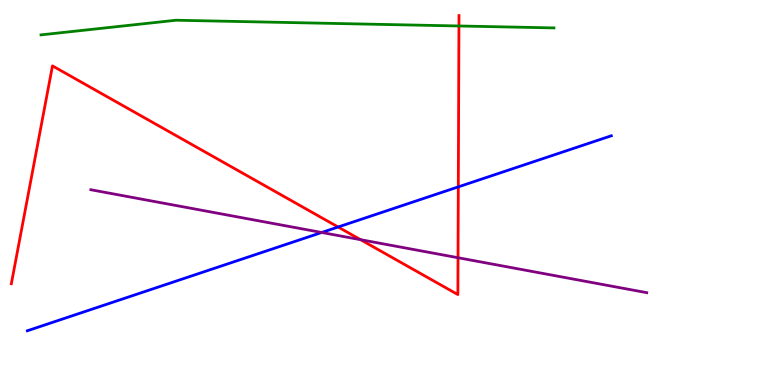[{'lines': ['blue', 'red'], 'intersections': [{'x': 4.36, 'y': 4.1}, {'x': 5.91, 'y': 5.15}]}, {'lines': ['green', 'red'], 'intersections': [{'x': 5.92, 'y': 9.33}]}, {'lines': ['purple', 'red'], 'intersections': [{'x': 4.65, 'y': 3.77}, {'x': 5.91, 'y': 3.31}]}, {'lines': ['blue', 'green'], 'intersections': []}, {'lines': ['blue', 'purple'], 'intersections': [{'x': 4.15, 'y': 3.96}]}, {'lines': ['green', 'purple'], 'intersections': []}]